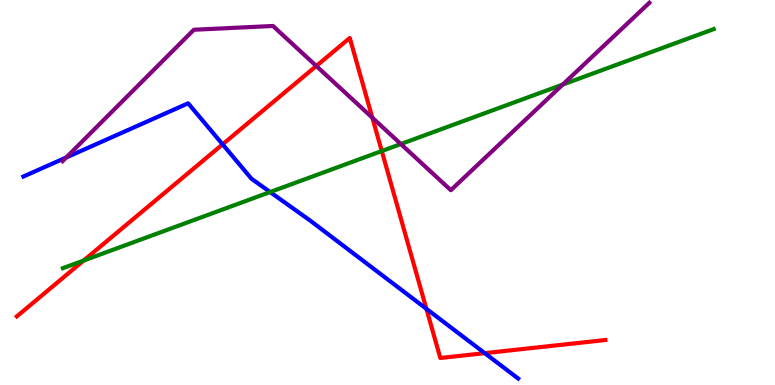[{'lines': ['blue', 'red'], 'intersections': [{'x': 2.87, 'y': 6.25}, {'x': 5.5, 'y': 1.98}, {'x': 6.26, 'y': 0.827}]}, {'lines': ['green', 'red'], 'intersections': [{'x': 1.08, 'y': 3.23}, {'x': 4.93, 'y': 6.08}]}, {'lines': ['purple', 'red'], 'intersections': [{'x': 4.08, 'y': 8.29}, {'x': 4.8, 'y': 6.94}]}, {'lines': ['blue', 'green'], 'intersections': [{'x': 3.49, 'y': 5.01}]}, {'lines': ['blue', 'purple'], 'intersections': [{'x': 0.855, 'y': 5.91}]}, {'lines': ['green', 'purple'], 'intersections': [{'x': 5.17, 'y': 6.26}, {'x': 7.26, 'y': 7.8}]}]